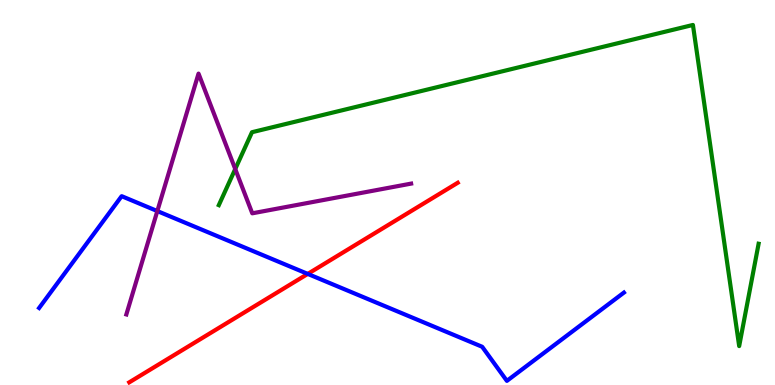[{'lines': ['blue', 'red'], 'intersections': [{'x': 3.97, 'y': 2.89}]}, {'lines': ['green', 'red'], 'intersections': []}, {'lines': ['purple', 'red'], 'intersections': []}, {'lines': ['blue', 'green'], 'intersections': []}, {'lines': ['blue', 'purple'], 'intersections': [{'x': 2.03, 'y': 4.52}]}, {'lines': ['green', 'purple'], 'intersections': [{'x': 3.04, 'y': 5.61}]}]